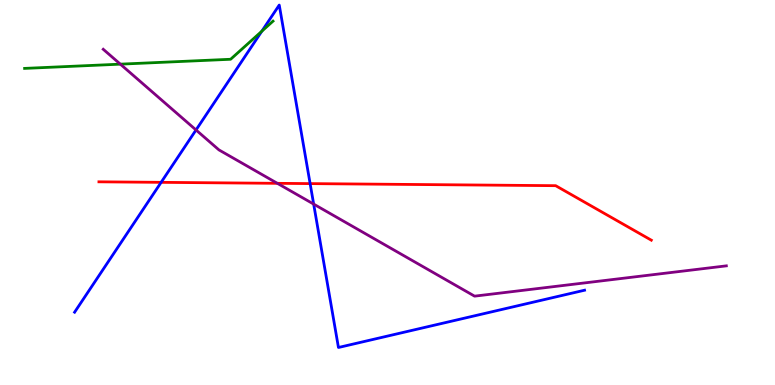[{'lines': ['blue', 'red'], 'intersections': [{'x': 2.08, 'y': 5.26}, {'x': 4.0, 'y': 5.23}]}, {'lines': ['green', 'red'], 'intersections': []}, {'lines': ['purple', 'red'], 'intersections': [{'x': 3.58, 'y': 5.24}]}, {'lines': ['blue', 'green'], 'intersections': [{'x': 3.38, 'y': 9.19}]}, {'lines': ['blue', 'purple'], 'intersections': [{'x': 2.53, 'y': 6.62}, {'x': 4.05, 'y': 4.7}]}, {'lines': ['green', 'purple'], 'intersections': [{'x': 1.55, 'y': 8.33}]}]